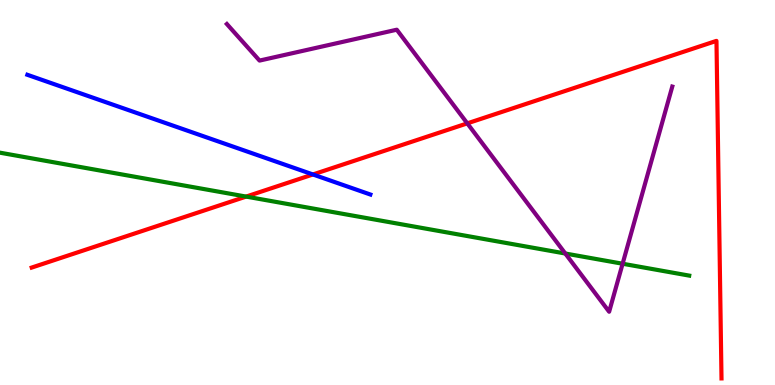[{'lines': ['blue', 'red'], 'intersections': [{'x': 4.04, 'y': 5.47}]}, {'lines': ['green', 'red'], 'intersections': [{'x': 3.18, 'y': 4.89}]}, {'lines': ['purple', 'red'], 'intersections': [{'x': 6.03, 'y': 6.8}]}, {'lines': ['blue', 'green'], 'intersections': []}, {'lines': ['blue', 'purple'], 'intersections': []}, {'lines': ['green', 'purple'], 'intersections': [{'x': 7.29, 'y': 3.42}, {'x': 8.03, 'y': 3.15}]}]